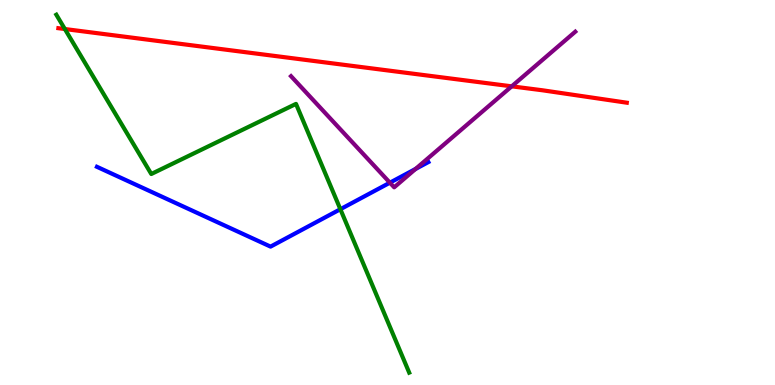[{'lines': ['blue', 'red'], 'intersections': []}, {'lines': ['green', 'red'], 'intersections': [{'x': 0.837, 'y': 9.25}]}, {'lines': ['purple', 'red'], 'intersections': [{'x': 6.6, 'y': 7.76}]}, {'lines': ['blue', 'green'], 'intersections': [{'x': 4.39, 'y': 4.57}]}, {'lines': ['blue', 'purple'], 'intersections': [{'x': 5.03, 'y': 5.25}, {'x': 5.36, 'y': 5.61}]}, {'lines': ['green', 'purple'], 'intersections': []}]